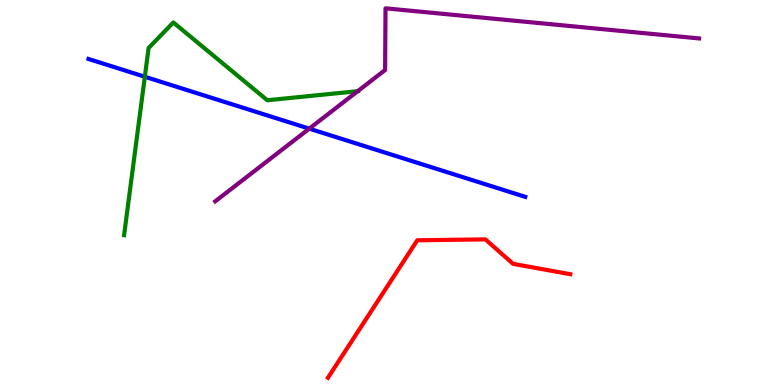[{'lines': ['blue', 'red'], 'intersections': []}, {'lines': ['green', 'red'], 'intersections': []}, {'lines': ['purple', 'red'], 'intersections': []}, {'lines': ['blue', 'green'], 'intersections': [{'x': 1.87, 'y': 8.01}]}, {'lines': ['blue', 'purple'], 'intersections': [{'x': 3.99, 'y': 6.66}]}, {'lines': ['green', 'purple'], 'intersections': [{'x': 4.62, 'y': 7.63}]}]